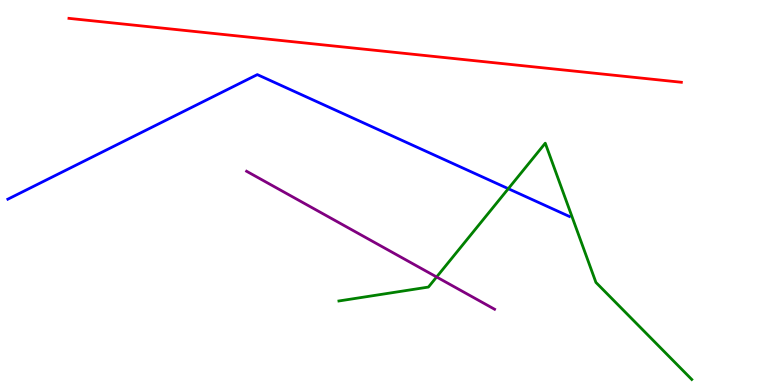[{'lines': ['blue', 'red'], 'intersections': []}, {'lines': ['green', 'red'], 'intersections': []}, {'lines': ['purple', 'red'], 'intersections': []}, {'lines': ['blue', 'green'], 'intersections': [{'x': 6.56, 'y': 5.1}]}, {'lines': ['blue', 'purple'], 'intersections': []}, {'lines': ['green', 'purple'], 'intersections': [{'x': 5.63, 'y': 2.81}]}]